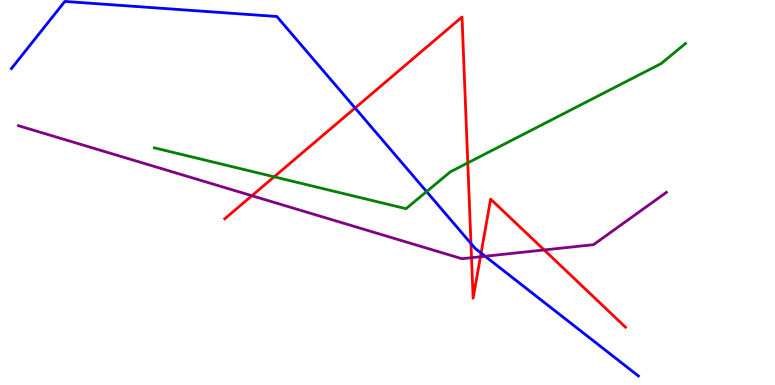[{'lines': ['blue', 'red'], 'intersections': [{'x': 4.58, 'y': 7.2}, {'x': 6.08, 'y': 3.68}, {'x': 6.21, 'y': 3.43}]}, {'lines': ['green', 'red'], 'intersections': [{'x': 3.54, 'y': 5.41}, {'x': 6.04, 'y': 5.77}]}, {'lines': ['purple', 'red'], 'intersections': [{'x': 3.25, 'y': 4.92}, {'x': 6.08, 'y': 3.31}, {'x': 6.2, 'y': 3.33}, {'x': 7.02, 'y': 3.51}]}, {'lines': ['blue', 'green'], 'intersections': [{'x': 5.5, 'y': 5.02}]}, {'lines': ['blue', 'purple'], 'intersections': [{'x': 6.26, 'y': 3.34}]}, {'lines': ['green', 'purple'], 'intersections': []}]